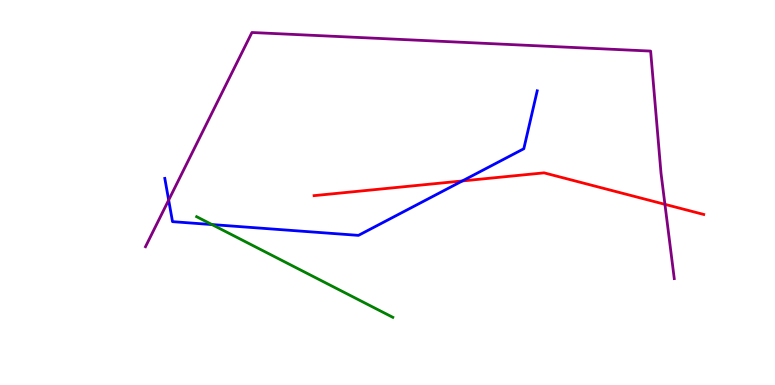[{'lines': ['blue', 'red'], 'intersections': [{'x': 5.97, 'y': 5.3}]}, {'lines': ['green', 'red'], 'intersections': []}, {'lines': ['purple', 'red'], 'intersections': [{'x': 8.58, 'y': 4.69}]}, {'lines': ['blue', 'green'], 'intersections': [{'x': 2.74, 'y': 4.17}]}, {'lines': ['blue', 'purple'], 'intersections': [{'x': 2.18, 'y': 4.8}]}, {'lines': ['green', 'purple'], 'intersections': []}]